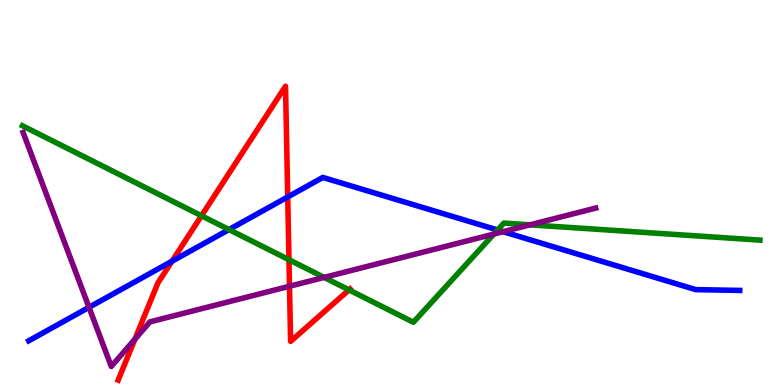[{'lines': ['blue', 'red'], 'intersections': [{'x': 2.22, 'y': 3.21}, {'x': 3.71, 'y': 4.88}]}, {'lines': ['green', 'red'], 'intersections': [{'x': 2.6, 'y': 4.4}, {'x': 3.73, 'y': 3.25}, {'x': 4.5, 'y': 2.47}]}, {'lines': ['purple', 'red'], 'intersections': [{'x': 1.74, 'y': 1.19}, {'x': 3.74, 'y': 2.56}]}, {'lines': ['blue', 'green'], 'intersections': [{'x': 2.95, 'y': 4.04}, {'x': 6.42, 'y': 4.03}]}, {'lines': ['blue', 'purple'], 'intersections': [{'x': 1.15, 'y': 2.02}, {'x': 6.49, 'y': 3.98}]}, {'lines': ['green', 'purple'], 'intersections': [{'x': 4.18, 'y': 2.79}, {'x': 6.37, 'y': 3.92}, {'x': 6.84, 'y': 4.16}]}]